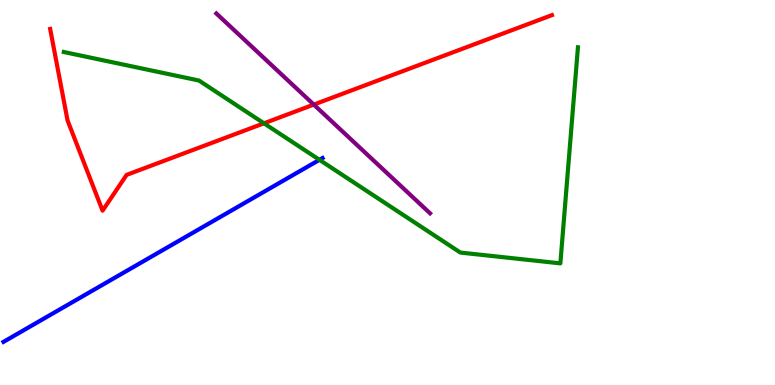[{'lines': ['blue', 'red'], 'intersections': []}, {'lines': ['green', 'red'], 'intersections': [{'x': 3.41, 'y': 6.8}]}, {'lines': ['purple', 'red'], 'intersections': [{'x': 4.05, 'y': 7.28}]}, {'lines': ['blue', 'green'], 'intersections': [{'x': 4.12, 'y': 5.85}]}, {'lines': ['blue', 'purple'], 'intersections': []}, {'lines': ['green', 'purple'], 'intersections': []}]